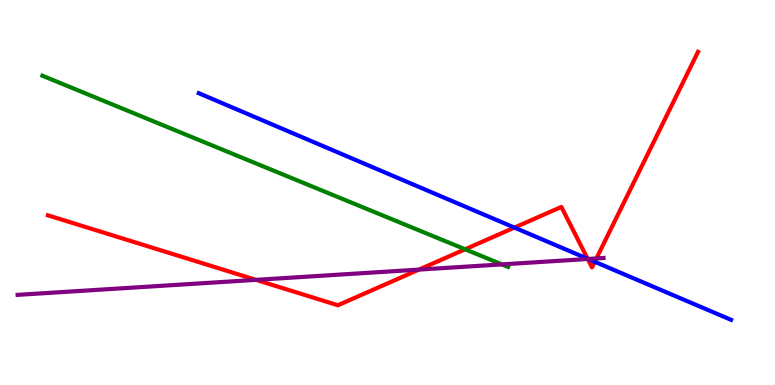[{'lines': ['blue', 'red'], 'intersections': [{'x': 6.64, 'y': 4.09}, {'x': 7.58, 'y': 3.28}, {'x': 7.67, 'y': 3.2}]}, {'lines': ['green', 'red'], 'intersections': [{'x': 6.0, 'y': 3.53}]}, {'lines': ['purple', 'red'], 'intersections': [{'x': 3.3, 'y': 2.73}, {'x': 5.41, 'y': 3.0}, {'x': 7.58, 'y': 3.27}, {'x': 7.7, 'y': 3.29}]}, {'lines': ['blue', 'green'], 'intersections': []}, {'lines': ['blue', 'purple'], 'intersections': [{'x': 7.59, 'y': 3.27}]}, {'lines': ['green', 'purple'], 'intersections': [{'x': 6.48, 'y': 3.13}]}]